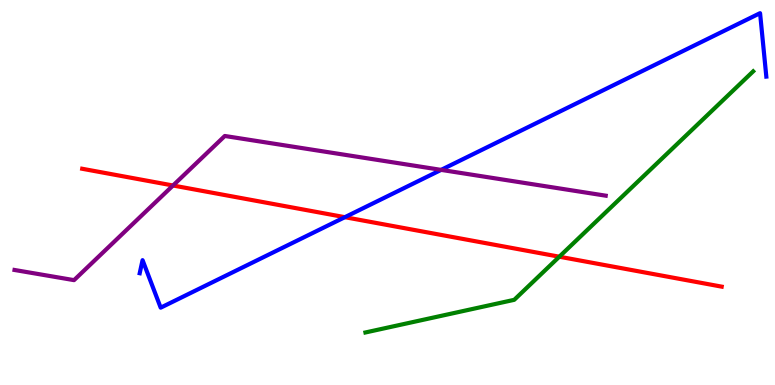[{'lines': ['blue', 'red'], 'intersections': [{'x': 4.45, 'y': 4.36}]}, {'lines': ['green', 'red'], 'intersections': [{'x': 7.22, 'y': 3.33}]}, {'lines': ['purple', 'red'], 'intersections': [{'x': 2.23, 'y': 5.18}]}, {'lines': ['blue', 'green'], 'intersections': []}, {'lines': ['blue', 'purple'], 'intersections': [{'x': 5.69, 'y': 5.59}]}, {'lines': ['green', 'purple'], 'intersections': []}]